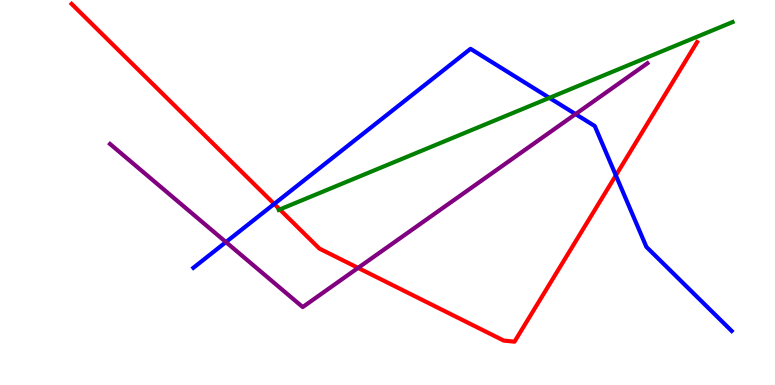[{'lines': ['blue', 'red'], 'intersections': [{'x': 3.54, 'y': 4.7}, {'x': 7.95, 'y': 5.44}]}, {'lines': ['green', 'red'], 'intersections': [{'x': 3.61, 'y': 4.56}]}, {'lines': ['purple', 'red'], 'intersections': [{'x': 4.62, 'y': 3.04}]}, {'lines': ['blue', 'green'], 'intersections': [{'x': 7.09, 'y': 7.46}]}, {'lines': ['blue', 'purple'], 'intersections': [{'x': 2.92, 'y': 3.71}, {'x': 7.43, 'y': 7.04}]}, {'lines': ['green', 'purple'], 'intersections': []}]